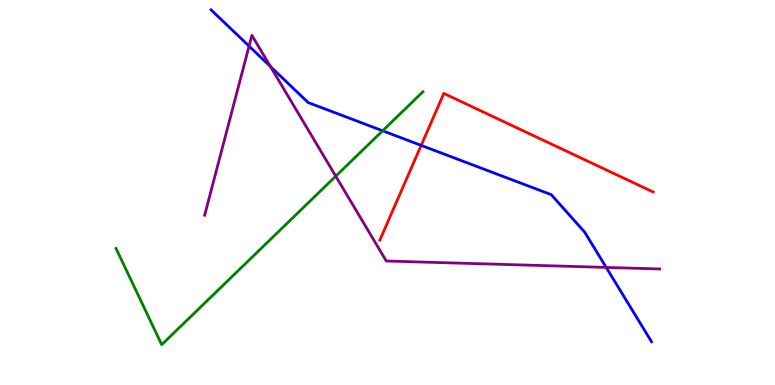[{'lines': ['blue', 'red'], 'intersections': [{'x': 5.43, 'y': 6.22}]}, {'lines': ['green', 'red'], 'intersections': []}, {'lines': ['purple', 'red'], 'intersections': []}, {'lines': ['blue', 'green'], 'intersections': [{'x': 4.94, 'y': 6.6}]}, {'lines': ['blue', 'purple'], 'intersections': [{'x': 3.21, 'y': 8.8}, {'x': 3.49, 'y': 8.27}, {'x': 7.82, 'y': 3.05}]}, {'lines': ['green', 'purple'], 'intersections': [{'x': 4.33, 'y': 5.42}]}]